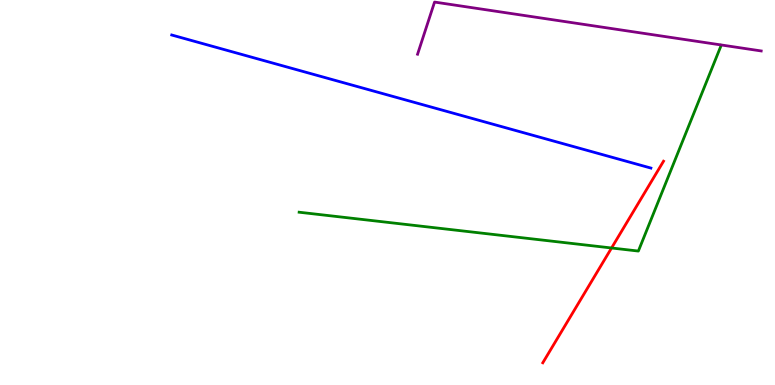[{'lines': ['blue', 'red'], 'intersections': []}, {'lines': ['green', 'red'], 'intersections': [{'x': 7.89, 'y': 3.56}]}, {'lines': ['purple', 'red'], 'intersections': []}, {'lines': ['blue', 'green'], 'intersections': []}, {'lines': ['blue', 'purple'], 'intersections': []}, {'lines': ['green', 'purple'], 'intersections': []}]